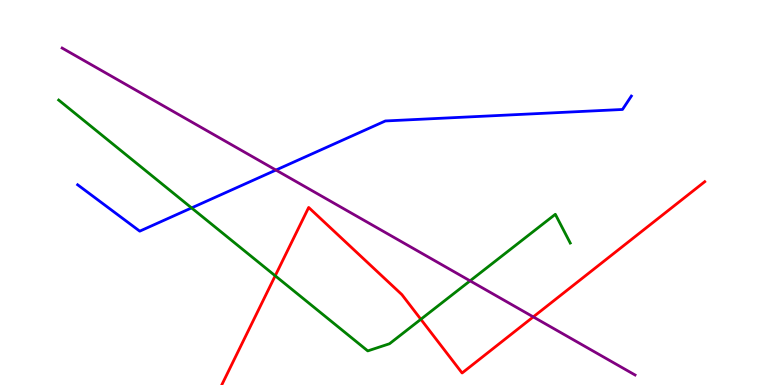[{'lines': ['blue', 'red'], 'intersections': []}, {'lines': ['green', 'red'], 'intersections': [{'x': 3.55, 'y': 2.84}, {'x': 5.43, 'y': 1.71}]}, {'lines': ['purple', 'red'], 'intersections': [{'x': 6.88, 'y': 1.77}]}, {'lines': ['blue', 'green'], 'intersections': [{'x': 2.47, 'y': 4.6}]}, {'lines': ['blue', 'purple'], 'intersections': [{'x': 3.56, 'y': 5.58}]}, {'lines': ['green', 'purple'], 'intersections': [{'x': 6.07, 'y': 2.71}]}]